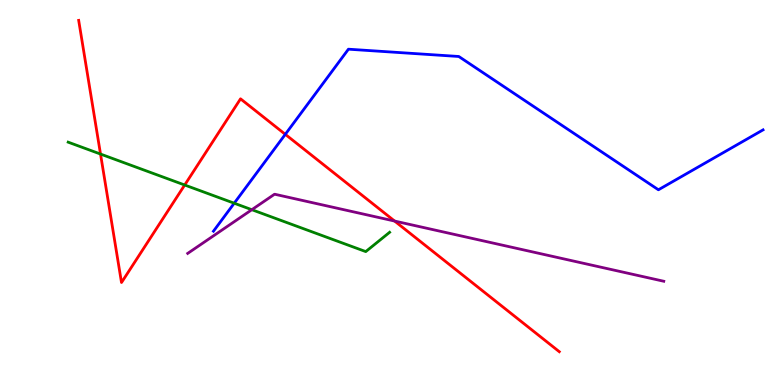[{'lines': ['blue', 'red'], 'intersections': [{'x': 3.68, 'y': 6.51}]}, {'lines': ['green', 'red'], 'intersections': [{'x': 1.3, 'y': 6.0}, {'x': 2.38, 'y': 5.19}]}, {'lines': ['purple', 'red'], 'intersections': [{'x': 5.09, 'y': 4.26}]}, {'lines': ['blue', 'green'], 'intersections': [{'x': 3.02, 'y': 4.72}]}, {'lines': ['blue', 'purple'], 'intersections': []}, {'lines': ['green', 'purple'], 'intersections': [{'x': 3.25, 'y': 4.55}]}]